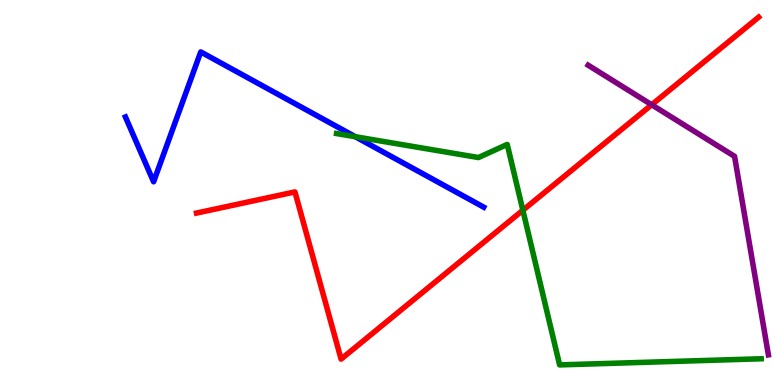[{'lines': ['blue', 'red'], 'intersections': []}, {'lines': ['green', 'red'], 'intersections': [{'x': 6.75, 'y': 4.54}]}, {'lines': ['purple', 'red'], 'intersections': [{'x': 8.41, 'y': 7.28}]}, {'lines': ['blue', 'green'], 'intersections': [{'x': 4.58, 'y': 6.45}]}, {'lines': ['blue', 'purple'], 'intersections': []}, {'lines': ['green', 'purple'], 'intersections': []}]